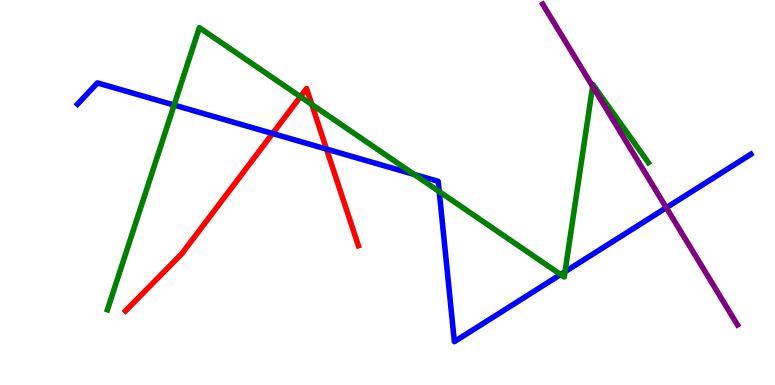[{'lines': ['blue', 'red'], 'intersections': [{'x': 3.52, 'y': 6.53}, {'x': 4.21, 'y': 6.13}]}, {'lines': ['green', 'red'], 'intersections': [{'x': 3.88, 'y': 7.49}, {'x': 4.02, 'y': 7.29}]}, {'lines': ['purple', 'red'], 'intersections': []}, {'lines': ['blue', 'green'], 'intersections': [{'x': 2.25, 'y': 7.27}, {'x': 5.34, 'y': 5.47}, {'x': 5.67, 'y': 5.02}, {'x': 7.23, 'y': 2.87}, {'x': 7.29, 'y': 2.94}]}, {'lines': ['blue', 'purple'], 'intersections': [{'x': 8.6, 'y': 4.61}]}, {'lines': ['green', 'purple'], 'intersections': [{'x': 7.65, 'y': 7.76}]}]